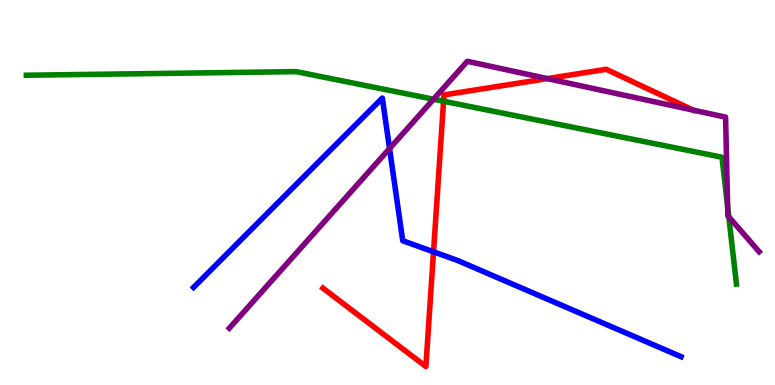[{'lines': ['blue', 'red'], 'intersections': [{'x': 5.59, 'y': 3.46}]}, {'lines': ['green', 'red'], 'intersections': [{'x': 5.72, 'y': 7.37}]}, {'lines': ['purple', 'red'], 'intersections': [{'x': 7.06, 'y': 7.96}, {'x': 8.94, 'y': 7.14}]}, {'lines': ['blue', 'green'], 'intersections': []}, {'lines': ['blue', 'purple'], 'intersections': [{'x': 5.03, 'y': 6.14}]}, {'lines': ['green', 'purple'], 'intersections': [{'x': 5.59, 'y': 7.42}, {'x': 9.39, 'y': 4.63}, {'x': 9.4, 'y': 4.37}]}]